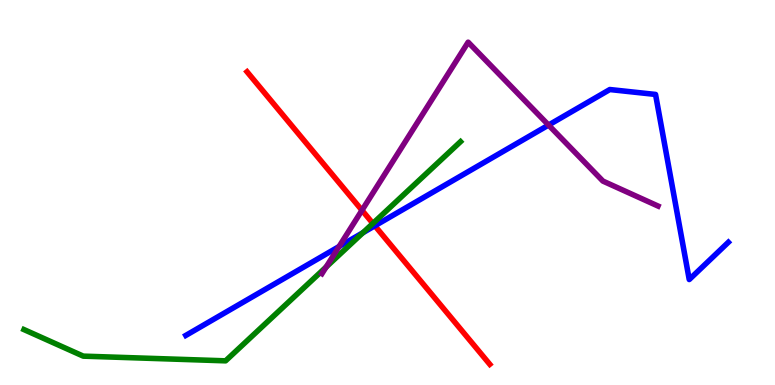[{'lines': ['blue', 'red'], 'intersections': [{'x': 4.84, 'y': 4.14}]}, {'lines': ['green', 'red'], 'intersections': [{'x': 4.81, 'y': 4.2}]}, {'lines': ['purple', 'red'], 'intersections': [{'x': 4.67, 'y': 4.54}]}, {'lines': ['blue', 'green'], 'intersections': [{'x': 4.68, 'y': 3.96}]}, {'lines': ['blue', 'purple'], 'intersections': [{'x': 4.38, 'y': 3.6}, {'x': 7.08, 'y': 6.75}]}, {'lines': ['green', 'purple'], 'intersections': [{'x': 4.21, 'y': 3.06}]}]